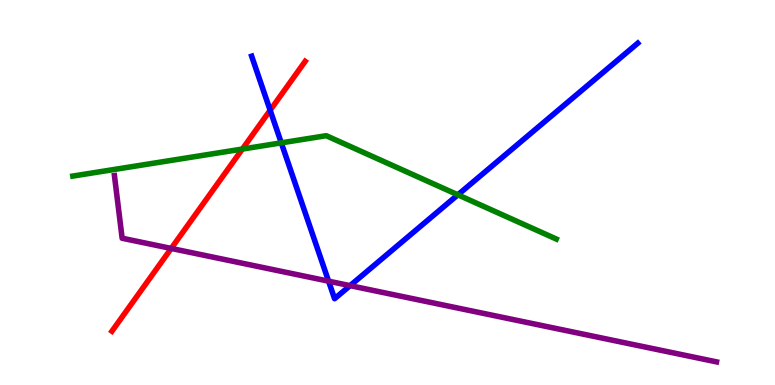[{'lines': ['blue', 'red'], 'intersections': [{'x': 3.49, 'y': 7.14}]}, {'lines': ['green', 'red'], 'intersections': [{'x': 3.13, 'y': 6.13}]}, {'lines': ['purple', 'red'], 'intersections': [{'x': 2.21, 'y': 3.55}]}, {'lines': ['blue', 'green'], 'intersections': [{'x': 3.63, 'y': 6.29}, {'x': 5.91, 'y': 4.94}]}, {'lines': ['blue', 'purple'], 'intersections': [{'x': 4.24, 'y': 2.7}, {'x': 4.52, 'y': 2.58}]}, {'lines': ['green', 'purple'], 'intersections': []}]